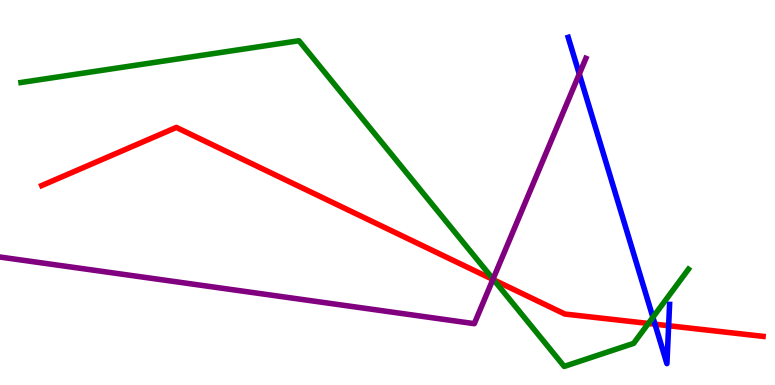[{'lines': ['blue', 'red'], 'intersections': [{'x': 8.45, 'y': 1.58}, {'x': 8.63, 'y': 1.54}]}, {'lines': ['green', 'red'], 'intersections': [{'x': 6.37, 'y': 2.73}, {'x': 8.37, 'y': 1.6}]}, {'lines': ['purple', 'red'], 'intersections': [{'x': 6.36, 'y': 2.74}]}, {'lines': ['blue', 'green'], 'intersections': [{'x': 8.42, 'y': 1.76}]}, {'lines': ['blue', 'purple'], 'intersections': [{'x': 7.47, 'y': 8.08}]}, {'lines': ['green', 'purple'], 'intersections': [{'x': 6.36, 'y': 2.75}]}]